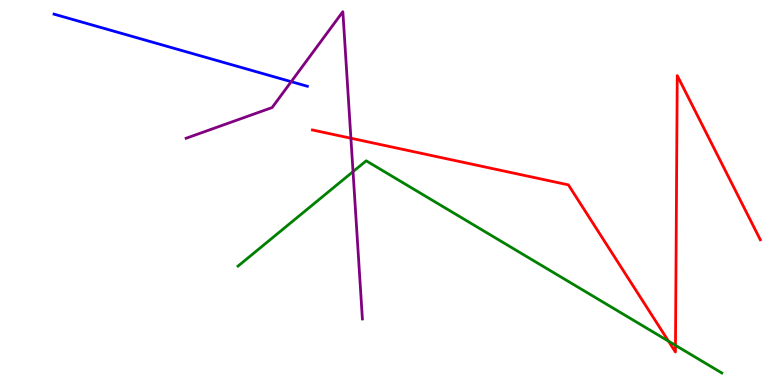[{'lines': ['blue', 'red'], 'intersections': []}, {'lines': ['green', 'red'], 'intersections': [{'x': 8.63, 'y': 1.14}, {'x': 8.72, 'y': 1.03}]}, {'lines': ['purple', 'red'], 'intersections': [{'x': 4.53, 'y': 6.41}]}, {'lines': ['blue', 'green'], 'intersections': []}, {'lines': ['blue', 'purple'], 'intersections': [{'x': 3.76, 'y': 7.88}]}, {'lines': ['green', 'purple'], 'intersections': [{'x': 4.56, 'y': 5.54}]}]